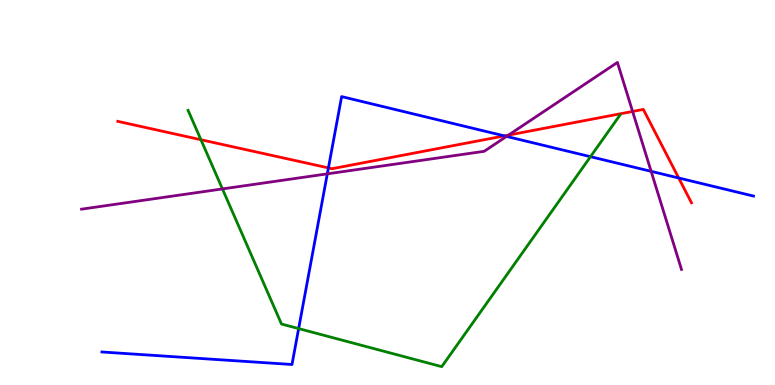[{'lines': ['blue', 'red'], 'intersections': [{'x': 4.24, 'y': 5.64}, {'x': 6.51, 'y': 6.47}, {'x': 8.76, 'y': 5.38}]}, {'lines': ['green', 'red'], 'intersections': [{'x': 2.59, 'y': 6.37}]}, {'lines': ['purple', 'red'], 'intersections': [{'x': 6.56, 'y': 6.49}, {'x': 8.16, 'y': 7.11}]}, {'lines': ['blue', 'green'], 'intersections': [{'x': 3.85, 'y': 1.47}, {'x': 7.62, 'y': 5.93}]}, {'lines': ['blue', 'purple'], 'intersections': [{'x': 4.22, 'y': 5.48}, {'x': 6.54, 'y': 6.46}, {'x': 8.4, 'y': 5.55}]}, {'lines': ['green', 'purple'], 'intersections': [{'x': 2.87, 'y': 5.09}]}]